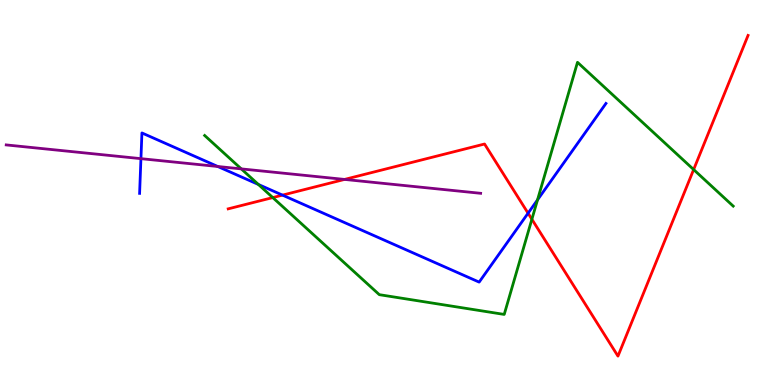[{'lines': ['blue', 'red'], 'intersections': [{'x': 3.65, 'y': 4.93}, {'x': 6.81, 'y': 4.46}]}, {'lines': ['green', 'red'], 'intersections': [{'x': 3.52, 'y': 4.87}, {'x': 6.86, 'y': 4.3}, {'x': 8.95, 'y': 5.6}]}, {'lines': ['purple', 'red'], 'intersections': [{'x': 4.45, 'y': 5.34}]}, {'lines': ['blue', 'green'], 'intersections': [{'x': 3.33, 'y': 5.21}, {'x': 6.94, 'y': 4.81}]}, {'lines': ['blue', 'purple'], 'intersections': [{'x': 1.82, 'y': 5.88}, {'x': 2.81, 'y': 5.68}]}, {'lines': ['green', 'purple'], 'intersections': [{'x': 3.11, 'y': 5.61}]}]